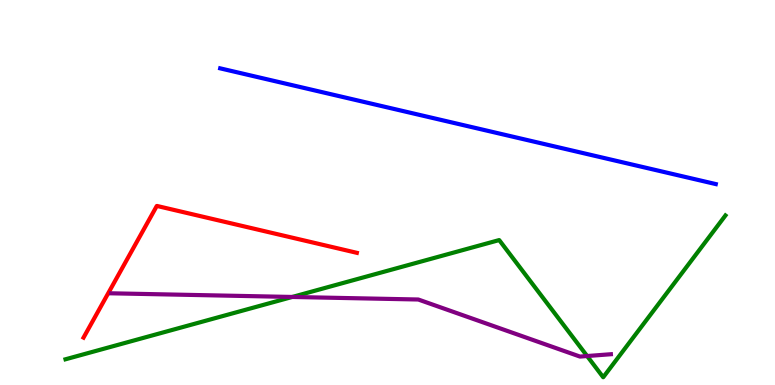[{'lines': ['blue', 'red'], 'intersections': []}, {'lines': ['green', 'red'], 'intersections': []}, {'lines': ['purple', 'red'], 'intersections': []}, {'lines': ['blue', 'green'], 'intersections': []}, {'lines': ['blue', 'purple'], 'intersections': []}, {'lines': ['green', 'purple'], 'intersections': [{'x': 3.77, 'y': 2.29}, {'x': 7.58, 'y': 0.752}]}]